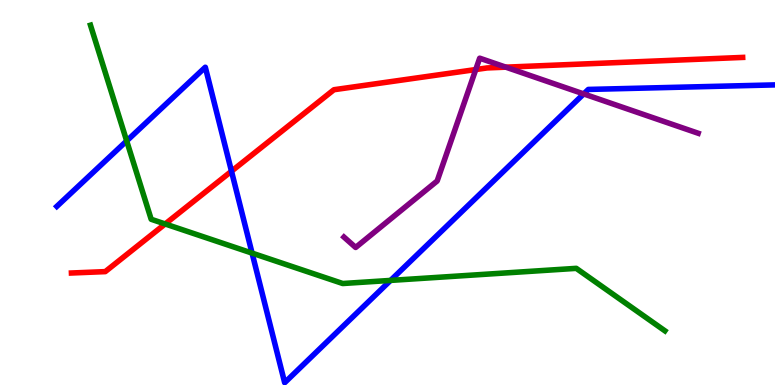[{'lines': ['blue', 'red'], 'intersections': [{'x': 2.99, 'y': 5.55}]}, {'lines': ['green', 'red'], 'intersections': [{'x': 2.13, 'y': 4.18}]}, {'lines': ['purple', 'red'], 'intersections': [{'x': 6.14, 'y': 8.19}, {'x': 6.53, 'y': 8.26}]}, {'lines': ['blue', 'green'], 'intersections': [{'x': 1.63, 'y': 6.34}, {'x': 3.25, 'y': 3.43}, {'x': 5.04, 'y': 2.72}]}, {'lines': ['blue', 'purple'], 'intersections': [{'x': 7.53, 'y': 7.56}]}, {'lines': ['green', 'purple'], 'intersections': []}]